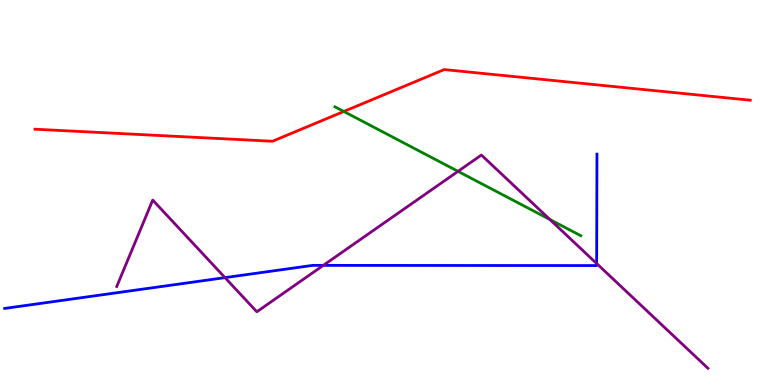[{'lines': ['blue', 'red'], 'intersections': []}, {'lines': ['green', 'red'], 'intersections': [{'x': 4.44, 'y': 7.1}]}, {'lines': ['purple', 'red'], 'intersections': []}, {'lines': ['blue', 'green'], 'intersections': []}, {'lines': ['blue', 'purple'], 'intersections': [{'x': 2.9, 'y': 2.79}, {'x': 4.17, 'y': 3.11}, {'x': 7.7, 'y': 3.16}]}, {'lines': ['green', 'purple'], 'intersections': [{'x': 5.91, 'y': 5.55}, {'x': 7.1, 'y': 4.3}]}]